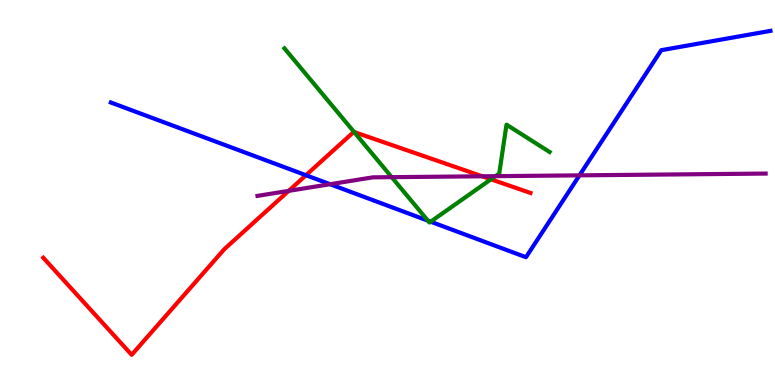[{'lines': ['blue', 'red'], 'intersections': [{'x': 3.95, 'y': 5.45}]}, {'lines': ['green', 'red'], 'intersections': [{'x': 4.57, 'y': 6.57}, {'x': 6.34, 'y': 5.34}]}, {'lines': ['purple', 'red'], 'intersections': [{'x': 3.72, 'y': 5.04}, {'x': 6.22, 'y': 5.42}]}, {'lines': ['blue', 'green'], 'intersections': [{'x': 5.52, 'y': 4.27}, {'x': 5.56, 'y': 4.24}]}, {'lines': ['blue', 'purple'], 'intersections': [{'x': 4.26, 'y': 5.22}, {'x': 7.48, 'y': 5.45}]}, {'lines': ['green', 'purple'], 'intersections': [{'x': 5.05, 'y': 5.4}, {'x': 6.39, 'y': 5.42}]}]